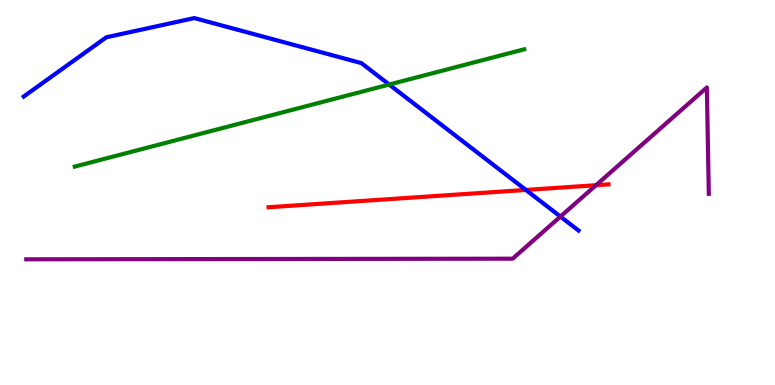[{'lines': ['blue', 'red'], 'intersections': [{'x': 6.79, 'y': 5.07}]}, {'lines': ['green', 'red'], 'intersections': []}, {'lines': ['purple', 'red'], 'intersections': [{'x': 7.69, 'y': 5.19}]}, {'lines': ['blue', 'green'], 'intersections': [{'x': 5.02, 'y': 7.8}]}, {'lines': ['blue', 'purple'], 'intersections': [{'x': 7.23, 'y': 4.37}]}, {'lines': ['green', 'purple'], 'intersections': []}]